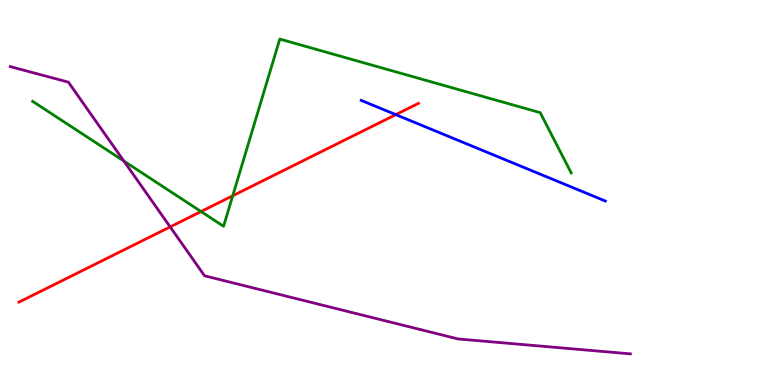[{'lines': ['blue', 'red'], 'intersections': [{'x': 5.11, 'y': 7.02}]}, {'lines': ['green', 'red'], 'intersections': [{'x': 2.59, 'y': 4.51}, {'x': 3.0, 'y': 4.92}]}, {'lines': ['purple', 'red'], 'intersections': [{'x': 2.2, 'y': 4.11}]}, {'lines': ['blue', 'green'], 'intersections': []}, {'lines': ['blue', 'purple'], 'intersections': []}, {'lines': ['green', 'purple'], 'intersections': [{'x': 1.6, 'y': 5.82}]}]